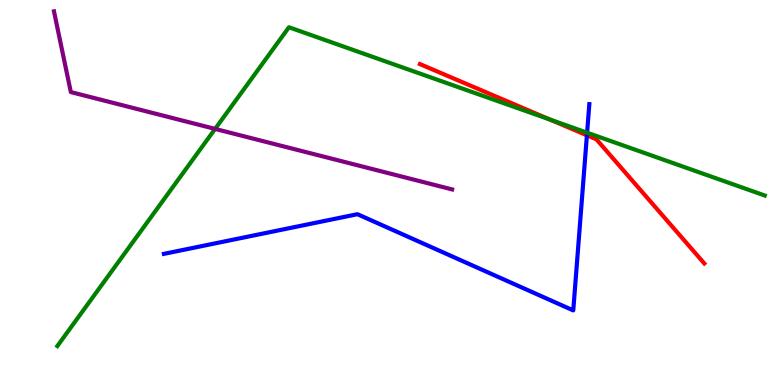[{'lines': ['blue', 'red'], 'intersections': [{'x': 7.57, 'y': 6.49}]}, {'lines': ['green', 'red'], 'intersections': [{'x': 7.1, 'y': 6.89}]}, {'lines': ['purple', 'red'], 'intersections': []}, {'lines': ['blue', 'green'], 'intersections': [{'x': 7.58, 'y': 6.55}]}, {'lines': ['blue', 'purple'], 'intersections': []}, {'lines': ['green', 'purple'], 'intersections': [{'x': 2.78, 'y': 6.65}]}]